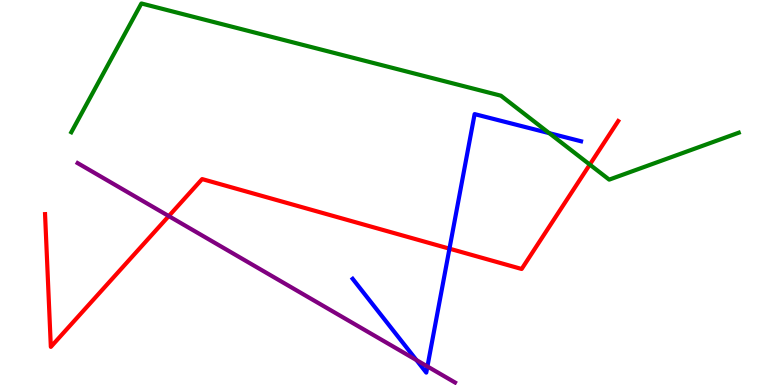[{'lines': ['blue', 'red'], 'intersections': [{'x': 5.8, 'y': 3.54}]}, {'lines': ['green', 'red'], 'intersections': [{'x': 7.61, 'y': 5.72}]}, {'lines': ['purple', 'red'], 'intersections': [{'x': 2.18, 'y': 4.39}]}, {'lines': ['blue', 'green'], 'intersections': [{'x': 7.09, 'y': 6.54}]}, {'lines': ['blue', 'purple'], 'intersections': [{'x': 5.37, 'y': 0.648}, {'x': 5.52, 'y': 0.482}]}, {'lines': ['green', 'purple'], 'intersections': []}]